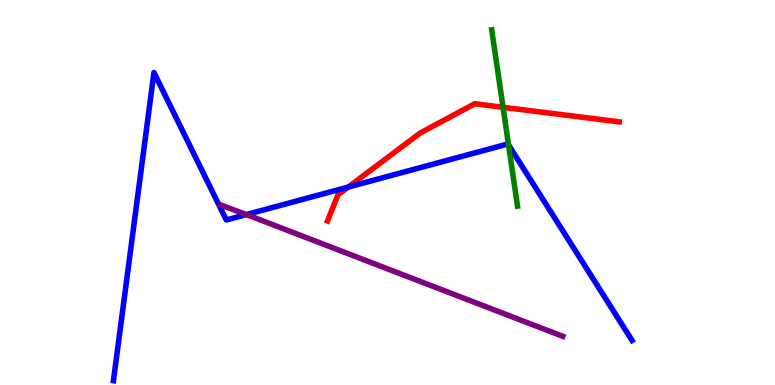[{'lines': ['blue', 'red'], 'intersections': [{'x': 4.49, 'y': 5.14}]}, {'lines': ['green', 'red'], 'intersections': [{'x': 6.49, 'y': 7.21}]}, {'lines': ['purple', 'red'], 'intersections': []}, {'lines': ['blue', 'green'], 'intersections': [{'x': 6.56, 'y': 6.24}]}, {'lines': ['blue', 'purple'], 'intersections': [{'x': 3.18, 'y': 4.43}]}, {'lines': ['green', 'purple'], 'intersections': []}]